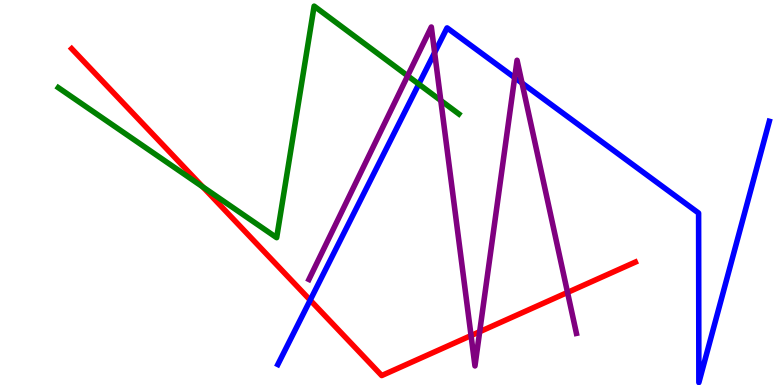[{'lines': ['blue', 'red'], 'intersections': [{'x': 4.0, 'y': 2.2}]}, {'lines': ['green', 'red'], 'intersections': [{'x': 2.62, 'y': 5.14}]}, {'lines': ['purple', 'red'], 'intersections': [{'x': 6.08, 'y': 1.28}, {'x': 6.19, 'y': 1.38}, {'x': 7.32, 'y': 2.4}]}, {'lines': ['blue', 'green'], 'intersections': [{'x': 5.4, 'y': 7.82}]}, {'lines': ['blue', 'purple'], 'intersections': [{'x': 5.61, 'y': 8.63}, {'x': 6.64, 'y': 7.98}, {'x': 6.74, 'y': 7.84}]}, {'lines': ['green', 'purple'], 'intersections': [{'x': 5.26, 'y': 8.03}, {'x': 5.69, 'y': 7.39}]}]